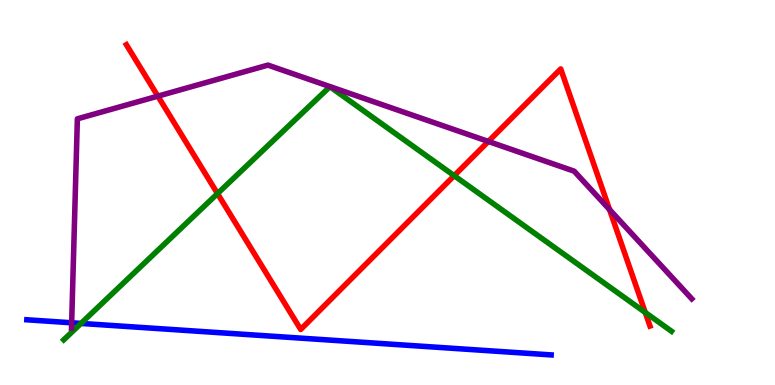[{'lines': ['blue', 'red'], 'intersections': []}, {'lines': ['green', 'red'], 'intersections': [{'x': 2.81, 'y': 4.97}, {'x': 5.86, 'y': 5.44}, {'x': 8.33, 'y': 1.88}]}, {'lines': ['purple', 'red'], 'intersections': [{'x': 2.04, 'y': 7.5}, {'x': 6.3, 'y': 6.33}, {'x': 7.87, 'y': 4.56}]}, {'lines': ['blue', 'green'], 'intersections': [{'x': 1.05, 'y': 1.6}]}, {'lines': ['blue', 'purple'], 'intersections': [{'x': 0.925, 'y': 1.62}]}, {'lines': ['green', 'purple'], 'intersections': []}]